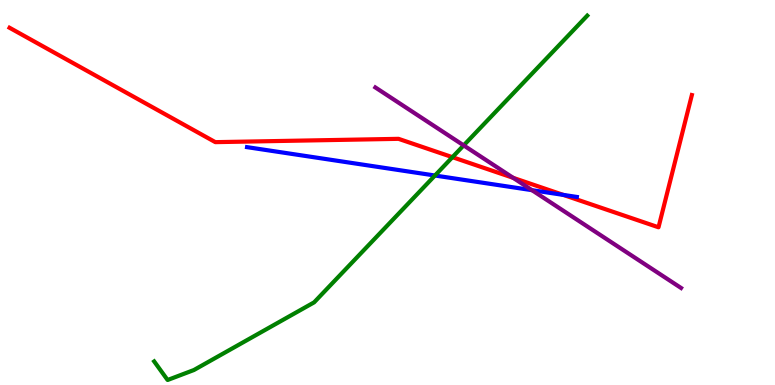[{'lines': ['blue', 'red'], 'intersections': [{'x': 7.27, 'y': 4.94}]}, {'lines': ['green', 'red'], 'intersections': [{'x': 5.84, 'y': 5.92}]}, {'lines': ['purple', 'red'], 'intersections': [{'x': 6.62, 'y': 5.38}]}, {'lines': ['blue', 'green'], 'intersections': [{'x': 5.61, 'y': 5.44}]}, {'lines': ['blue', 'purple'], 'intersections': [{'x': 6.86, 'y': 5.06}]}, {'lines': ['green', 'purple'], 'intersections': [{'x': 5.98, 'y': 6.22}]}]